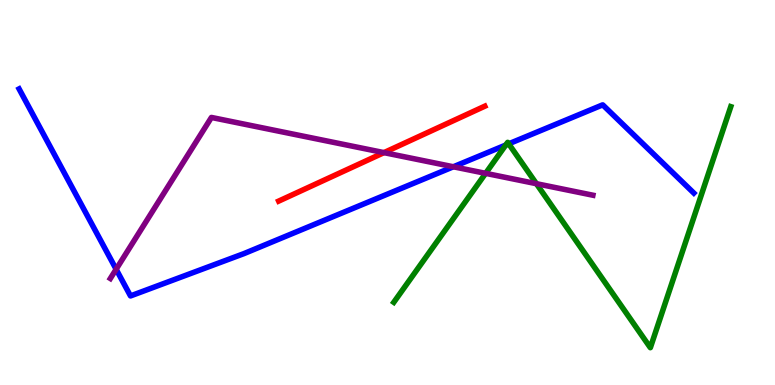[{'lines': ['blue', 'red'], 'intersections': []}, {'lines': ['green', 'red'], 'intersections': []}, {'lines': ['purple', 'red'], 'intersections': [{'x': 4.95, 'y': 6.04}]}, {'lines': ['blue', 'green'], 'intersections': [{'x': 6.53, 'y': 6.23}, {'x': 6.56, 'y': 6.26}]}, {'lines': ['blue', 'purple'], 'intersections': [{'x': 1.5, 'y': 3.01}, {'x': 5.85, 'y': 5.67}]}, {'lines': ['green', 'purple'], 'intersections': [{'x': 6.27, 'y': 5.5}, {'x': 6.92, 'y': 5.23}]}]